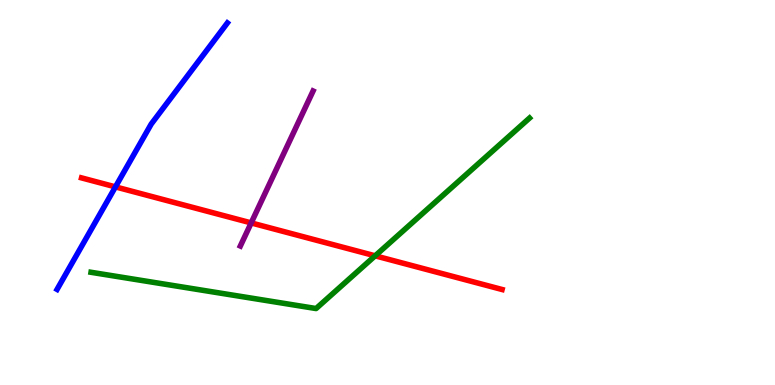[{'lines': ['blue', 'red'], 'intersections': [{'x': 1.49, 'y': 5.15}]}, {'lines': ['green', 'red'], 'intersections': [{'x': 4.84, 'y': 3.36}]}, {'lines': ['purple', 'red'], 'intersections': [{'x': 3.24, 'y': 4.21}]}, {'lines': ['blue', 'green'], 'intersections': []}, {'lines': ['blue', 'purple'], 'intersections': []}, {'lines': ['green', 'purple'], 'intersections': []}]